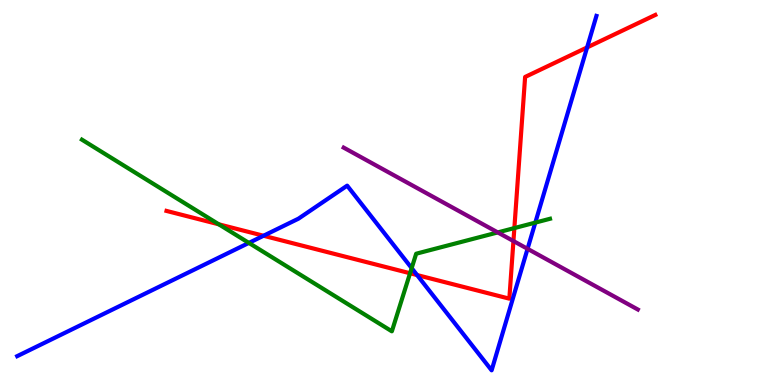[{'lines': ['blue', 'red'], 'intersections': [{'x': 3.4, 'y': 3.88}, {'x': 5.38, 'y': 2.86}, {'x': 7.58, 'y': 8.77}]}, {'lines': ['green', 'red'], 'intersections': [{'x': 2.82, 'y': 4.17}, {'x': 5.29, 'y': 2.9}, {'x': 6.64, 'y': 4.08}]}, {'lines': ['purple', 'red'], 'intersections': [{'x': 6.63, 'y': 3.74}]}, {'lines': ['blue', 'green'], 'intersections': [{'x': 3.21, 'y': 3.69}, {'x': 5.31, 'y': 3.04}, {'x': 6.91, 'y': 4.22}]}, {'lines': ['blue', 'purple'], 'intersections': [{'x': 6.81, 'y': 3.54}]}, {'lines': ['green', 'purple'], 'intersections': [{'x': 6.42, 'y': 3.96}]}]